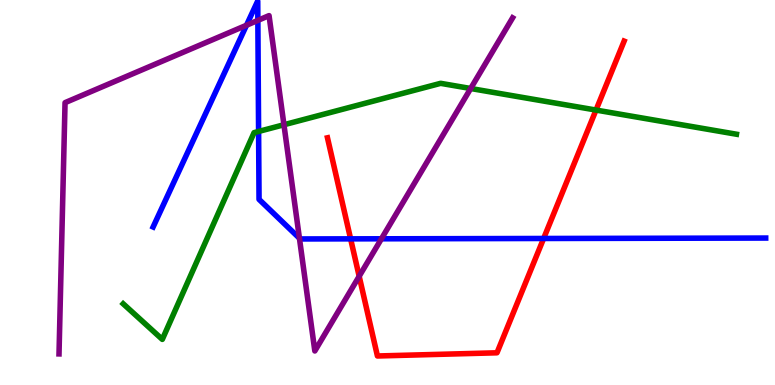[{'lines': ['blue', 'red'], 'intersections': [{'x': 4.52, 'y': 3.8}, {'x': 7.01, 'y': 3.81}]}, {'lines': ['green', 'red'], 'intersections': [{'x': 7.69, 'y': 7.14}]}, {'lines': ['purple', 'red'], 'intersections': [{'x': 4.63, 'y': 2.82}]}, {'lines': ['blue', 'green'], 'intersections': [{'x': 3.34, 'y': 6.59}]}, {'lines': ['blue', 'purple'], 'intersections': [{'x': 3.18, 'y': 9.34}, {'x': 3.33, 'y': 9.47}, {'x': 3.86, 'y': 3.81}, {'x': 4.92, 'y': 3.8}]}, {'lines': ['green', 'purple'], 'intersections': [{'x': 3.66, 'y': 6.76}, {'x': 6.07, 'y': 7.7}]}]